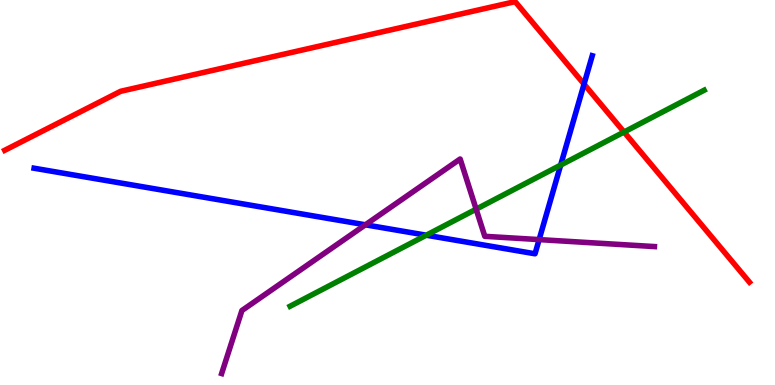[{'lines': ['blue', 'red'], 'intersections': [{'x': 7.54, 'y': 7.82}]}, {'lines': ['green', 'red'], 'intersections': [{'x': 8.05, 'y': 6.57}]}, {'lines': ['purple', 'red'], 'intersections': []}, {'lines': ['blue', 'green'], 'intersections': [{'x': 5.5, 'y': 3.89}, {'x': 7.23, 'y': 5.71}]}, {'lines': ['blue', 'purple'], 'intersections': [{'x': 4.71, 'y': 4.16}, {'x': 6.96, 'y': 3.78}]}, {'lines': ['green', 'purple'], 'intersections': [{'x': 6.14, 'y': 4.57}]}]